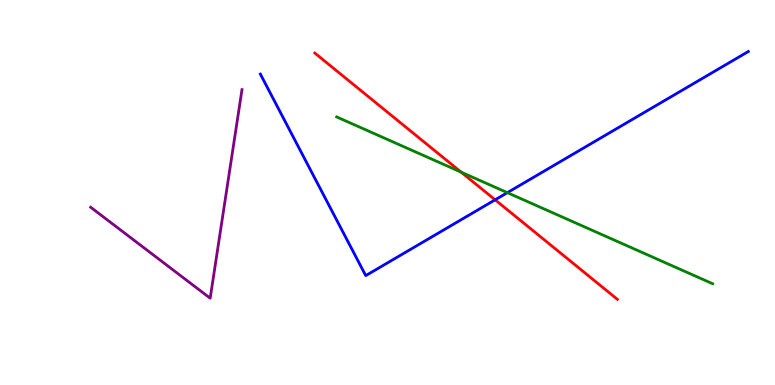[{'lines': ['blue', 'red'], 'intersections': [{'x': 6.39, 'y': 4.81}]}, {'lines': ['green', 'red'], 'intersections': [{'x': 5.95, 'y': 5.53}]}, {'lines': ['purple', 'red'], 'intersections': []}, {'lines': ['blue', 'green'], 'intersections': [{'x': 6.55, 'y': 5.0}]}, {'lines': ['blue', 'purple'], 'intersections': []}, {'lines': ['green', 'purple'], 'intersections': []}]